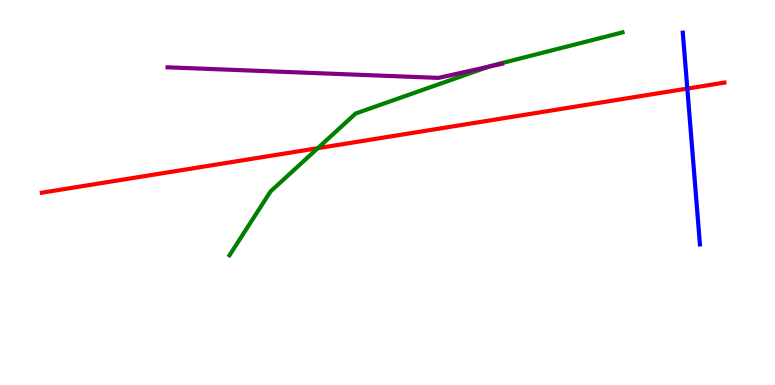[{'lines': ['blue', 'red'], 'intersections': [{'x': 8.87, 'y': 7.7}]}, {'lines': ['green', 'red'], 'intersections': [{'x': 4.1, 'y': 6.15}]}, {'lines': ['purple', 'red'], 'intersections': []}, {'lines': ['blue', 'green'], 'intersections': []}, {'lines': ['blue', 'purple'], 'intersections': []}, {'lines': ['green', 'purple'], 'intersections': [{'x': 6.3, 'y': 8.26}]}]